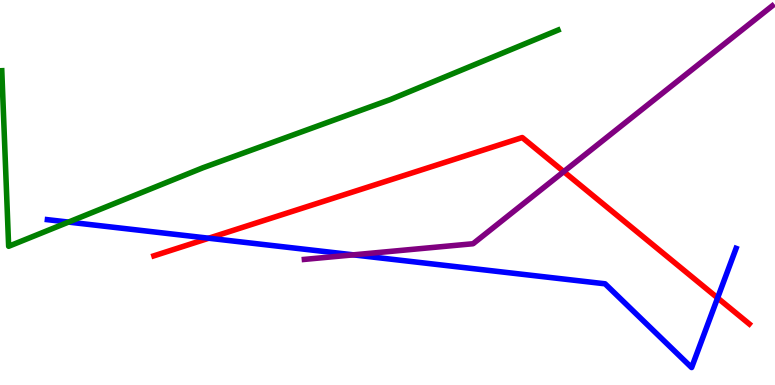[{'lines': ['blue', 'red'], 'intersections': [{'x': 2.69, 'y': 3.81}, {'x': 9.26, 'y': 2.26}]}, {'lines': ['green', 'red'], 'intersections': []}, {'lines': ['purple', 'red'], 'intersections': [{'x': 7.27, 'y': 5.54}]}, {'lines': ['blue', 'green'], 'intersections': [{'x': 0.884, 'y': 4.23}]}, {'lines': ['blue', 'purple'], 'intersections': [{'x': 4.56, 'y': 3.38}]}, {'lines': ['green', 'purple'], 'intersections': []}]